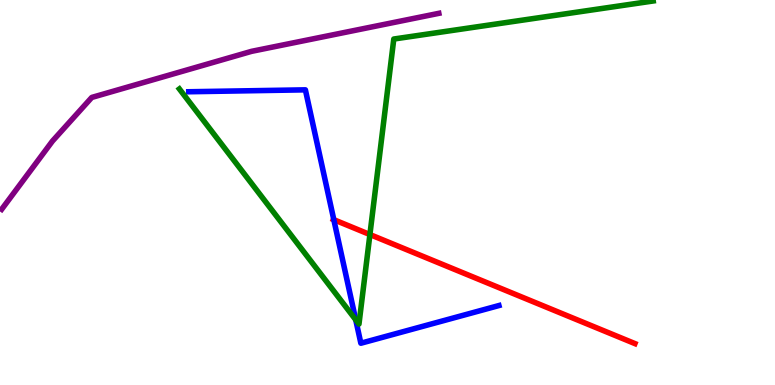[{'lines': ['blue', 'red'], 'intersections': [{'x': 4.31, 'y': 4.29}]}, {'lines': ['green', 'red'], 'intersections': [{'x': 4.77, 'y': 3.91}]}, {'lines': ['purple', 'red'], 'intersections': []}, {'lines': ['blue', 'green'], 'intersections': [{'x': 4.59, 'y': 1.69}]}, {'lines': ['blue', 'purple'], 'intersections': []}, {'lines': ['green', 'purple'], 'intersections': []}]